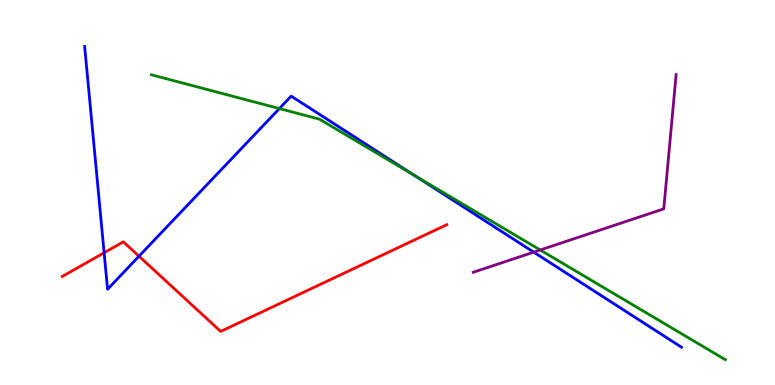[{'lines': ['blue', 'red'], 'intersections': [{'x': 1.34, 'y': 3.44}, {'x': 1.79, 'y': 3.35}]}, {'lines': ['green', 'red'], 'intersections': []}, {'lines': ['purple', 'red'], 'intersections': []}, {'lines': ['blue', 'green'], 'intersections': [{'x': 3.6, 'y': 7.18}, {'x': 5.35, 'y': 5.44}]}, {'lines': ['blue', 'purple'], 'intersections': [{'x': 6.89, 'y': 3.45}]}, {'lines': ['green', 'purple'], 'intersections': [{'x': 6.97, 'y': 3.51}]}]